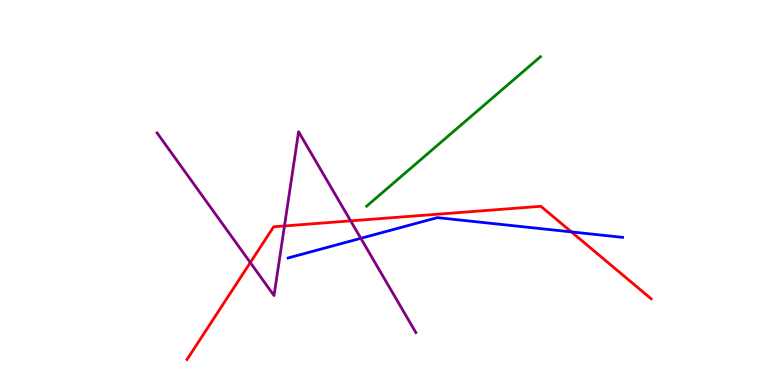[{'lines': ['blue', 'red'], 'intersections': [{'x': 7.37, 'y': 3.98}]}, {'lines': ['green', 'red'], 'intersections': []}, {'lines': ['purple', 'red'], 'intersections': [{'x': 3.23, 'y': 3.18}, {'x': 3.67, 'y': 4.13}, {'x': 4.52, 'y': 4.26}]}, {'lines': ['blue', 'green'], 'intersections': []}, {'lines': ['blue', 'purple'], 'intersections': [{'x': 4.66, 'y': 3.81}]}, {'lines': ['green', 'purple'], 'intersections': []}]